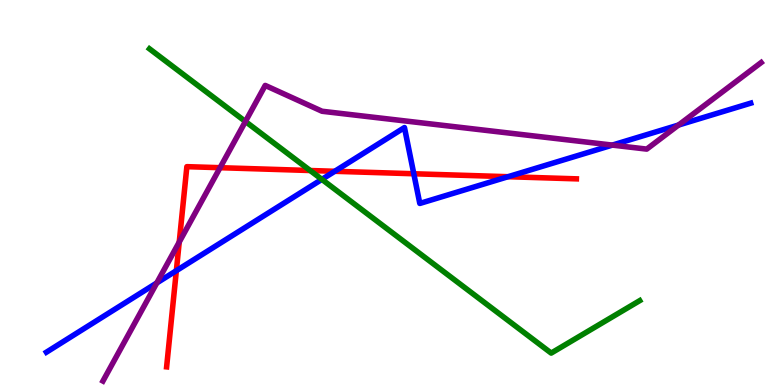[{'lines': ['blue', 'red'], 'intersections': [{'x': 2.28, 'y': 2.97}, {'x': 4.32, 'y': 5.55}, {'x': 5.34, 'y': 5.49}, {'x': 6.56, 'y': 5.41}]}, {'lines': ['green', 'red'], 'intersections': [{'x': 4.0, 'y': 5.57}]}, {'lines': ['purple', 'red'], 'intersections': [{'x': 2.31, 'y': 3.71}, {'x': 2.84, 'y': 5.64}]}, {'lines': ['blue', 'green'], 'intersections': [{'x': 4.15, 'y': 5.34}]}, {'lines': ['blue', 'purple'], 'intersections': [{'x': 2.02, 'y': 2.65}, {'x': 7.9, 'y': 6.23}, {'x': 8.76, 'y': 6.75}]}, {'lines': ['green', 'purple'], 'intersections': [{'x': 3.17, 'y': 6.84}]}]